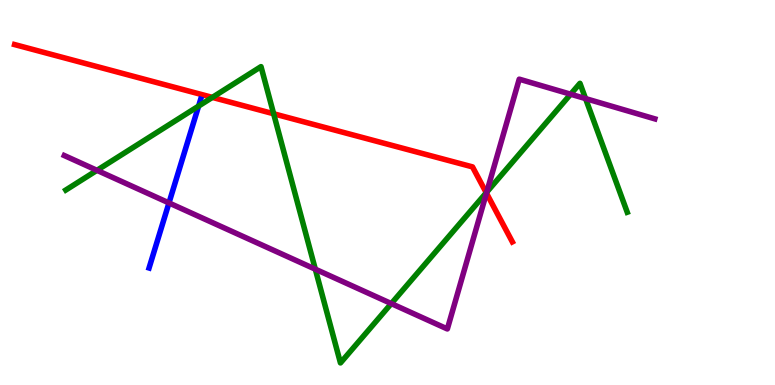[{'lines': ['blue', 'red'], 'intersections': []}, {'lines': ['green', 'red'], 'intersections': [{'x': 2.74, 'y': 7.47}, {'x': 3.53, 'y': 7.05}, {'x': 6.27, 'y': 4.99}]}, {'lines': ['purple', 'red'], 'intersections': [{'x': 6.28, 'y': 4.98}]}, {'lines': ['blue', 'green'], 'intersections': [{'x': 2.56, 'y': 7.24}]}, {'lines': ['blue', 'purple'], 'intersections': [{'x': 2.18, 'y': 4.73}]}, {'lines': ['green', 'purple'], 'intersections': [{'x': 1.25, 'y': 5.58}, {'x': 4.07, 'y': 3.01}, {'x': 5.05, 'y': 2.11}, {'x': 6.28, 'y': 5.01}, {'x': 7.36, 'y': 7.55}, {'x': 7.56, 'y': 7.44}]}]